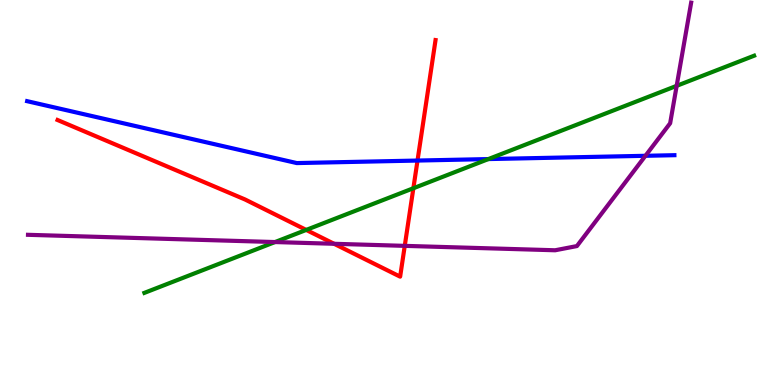[{'lines': ['blue', 'red'], 'intersections': [{'x': 5.39, 'y': 5.83}]}, {'lines': ['green', 'red'], 'intersections': [{'x': 3.95, 'y': 4.03}, {'x': 5.33, 'y': 5.11}]}, {'lines': ['purple', 'red'], 'intersections': [{'x': 4.31, 'y': 3.67}, {'x': 5.22, 'y': 3.61}]}, {'lines': ['blue', 'green'], 'intersections': [{'x': 6.3, 'y': 5.87}]}, {'lines': ['blue', 'purple'], 'intersections': [{'x': 8.33, 'y': 5.95}]}, {'lines': ['green', 'purple'], 'intersections': [{'x': 3.55, 'y': 3.71}, {'x': 8.73, 'y': 7.77}]}]